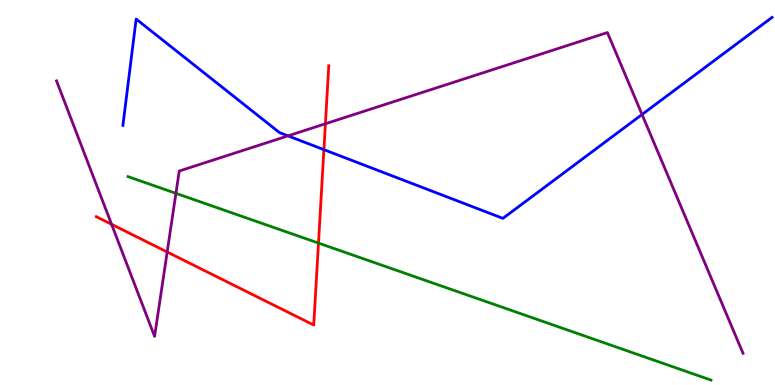[{'lines': ['blue', 'red'], 'intersections': [{'x': 4.18, 'y': 6.11}]}, {'lines': ['green', 'red'], 'intersections': [{'x': 4.11, 'y': 3.69}]}, {'lines': ['purple', 'red'], 'intersections': [{'x': 1.44, 'y': 4.17}, {'x': 2.16, 'y': 3.45}, {'x': 4.2, 'y': 6.79}]}, {'lines': ['blue', 'green'], 'intersections': []}, {'lines': ['blue', 'purple'], 'intersections': [{'x': 3.72, 'y': 6.47}, {'x': 8.28, 'y': 7.03}]}, {'lines': ['green', 'purple'], 'intersections': [{'x': 2.27, 'y': 4.98}]}]